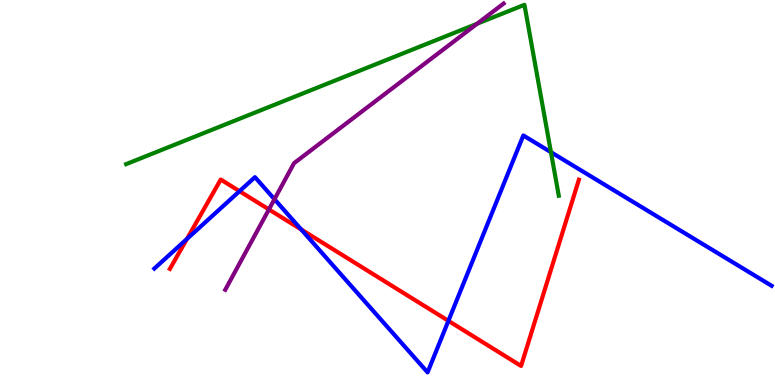[{'lines': ['blue', 'red'], 'intersections': [{'x': 2.41, 'y': 3.79}, {'x': 3.09, 'y': 5.03}, {'x': 3.89, 'y': 4.04}, {'x': 5.79, 'y': 1.67}]}, {'lines': ['green', 'red'], 'intersections': []}, {'lines': ['purple', 'red'], 'intersections': [{'x': 3.47, 'y': 4.56}]}, {'lines': ['blue', 'green'], 'intersections': [{'x': 7.11, 'y': 6.05}]}, {'lines': ['blue', 'purple'], 'intersections': [{'x': 3.54, 'y': 4.83}]}, {'lines': ['green', 'purple'], 'intersections': [{'x': 6.16, 'y': 9.38}]}]